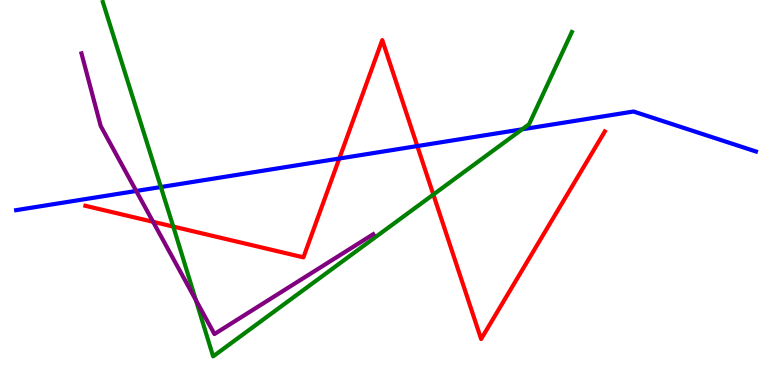[{'lines': ['blue', 'red'], 'intersections': [{'x': 4.38, 'y': 5.88}, {'x': 5.38, 'y': 6.21}]}, {'lines': ['green', 'red'], 'intersections': [{'x': 2.24, 'y': 4.11}, {'x': 5.59, 'y': 4.95}]}, {'lines': ['purple', 'red'], 'intersections': [{'x': 1.98, 'y': 4.24}]}, {'lines': ['blue', 'green'], 'intersections': [{'x': 2.08, 'y': 5.14}, {'x': 6.74, 'y': 6.64}]}, {'lines': ['blue', 'purple'], 'intersections': [{'x': 1.76, 'y': 5.04}]}, {'lines': ['green', 'purple'], 'intersections': [{'x': 2.53, 'y': 2.21}]}]